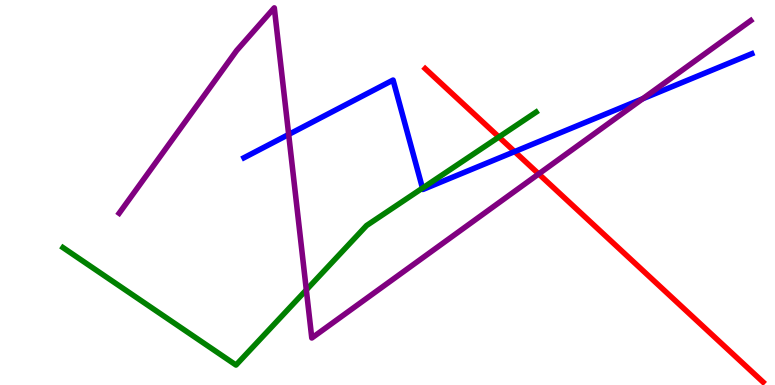[{'lines': ['blue', 'red'], 'intersections': [{'x': 6.64, 'y': 6.06}]}, {'lines': ['green', 'red'], 'intersections': [{'x': 6.44, 'y': 6.44}]}, {'lines': ['purple', 'red'], 'intersections': [{'x': 6.95, 'y': 5.48}]}, {'lines': ['blue', 'green'], 'intersections': [{'x': 5.45, 'y': 5.11}]}, {'lines': ['blue', 'purple'], 'intersections': [{'x': 3.72, 'y': 6.51}, {'x': 8.29, 'y': 7.43}]}, {'lines': ['green', 'purple'], 'intersections': [{'x': 3.95, 'y': 2.47}]}]